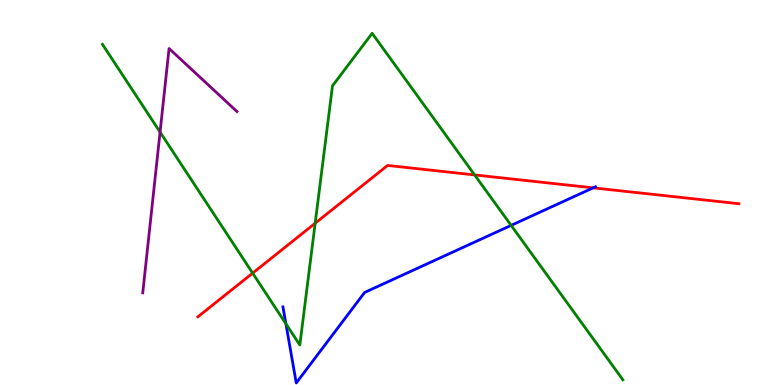[{'lines': ['blue', 'red'], 'intersections': [{'x': 7.65, 'y': 5.12}]}, {'lines': ['green', 'red'], 'intersections': [{'x': 3.26, 'y': 2.91}, {'x': 4.07, 'y': 4.2}, {'x': 6.12, 'y': 5.46}]}, {'lines': ['purple', 'red'], 'intersections': []}, {'lines': ['blue', 'green'], 'intersections': [{'x': 3.69, 'y': 1.59}, {'x': 6.6, 'y': 4.15}]}, {'lines': ['blue', 'purple'], 'intersections': []}, {'lines': ['green', 'purple'], 'intersections': [{'x': 2.07, 'y': 6.57}]}]